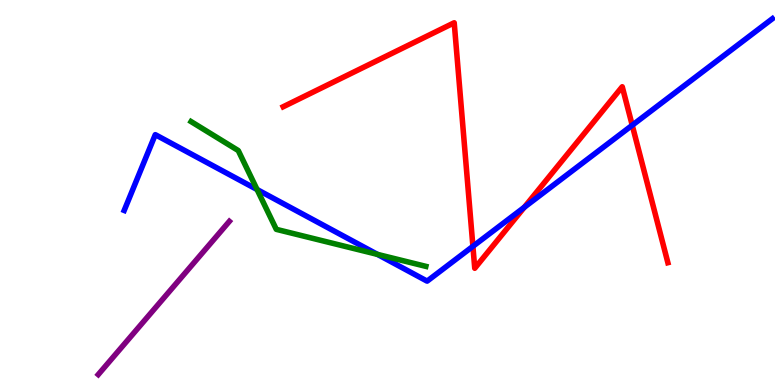[{'lines': ['blue', 'red'], 'intersections': [{'x': 6.1, 'y': 3.6}, {'x': 6.77, 'y': 4.62}, {'x': 8.16, 'y': 6.75}]}, {'lines': ['green', 'red'], 'intersections': []}, {'lines': ['purple', 'red'], 'intersections': []}, {'lines': ['blue', 'green'], 'intersections': [{'x': 3.32, 'y': 5.08}, {'x': 4.87, 'y': 3.39}]}, {'lines': ['blue', 'purple'], 'intersections': []}, {'lines': ['green', 'purple'], 'intersections': []}]